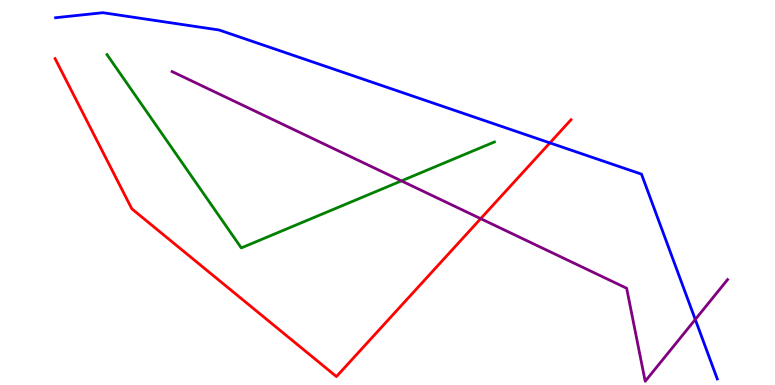[{'lines': ['blue', 'red'], 'intersections': [{'x': 7.1, 'y': 6.29}]}, {'lines': ['green', 'red'], 'intersections': []}, {'lines': ['purple', 'red'], 'intersections': [{'x': 6.2, 'y': 4.32}]}, {'lines': ['blue', 'green'], 'intersections': []}, {'lines': ['blue', 'purple'], 'intersections': [{'x': 8.97, 'y': 1.7}]}, {'lines': ['green', 'purple'], 'intersections': [{'x': 5.18, 'y': 5.3}]}]